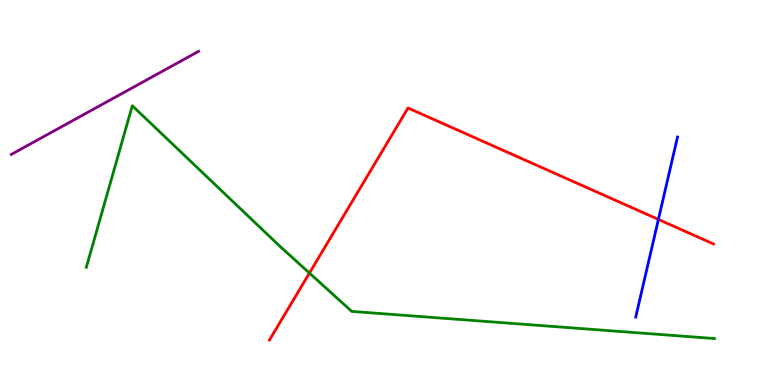[{'lines': ['blue', 'red'], 'intersections': [{'x': 8.5, 'y': 4.3}]}, {'lines': ['green', 'red'], 'intersections': [{'x': 3.99, 'y': 2.91}]}, {'lines': ['purple', 'red'], 'intersections': []}, {'lines': ['blue', 'green'], 'intersections': []}, {'lines': ['blue', 'purple'], 'intersections': []}, {'lines': ['green', 'purple'], 'intersections': []}]